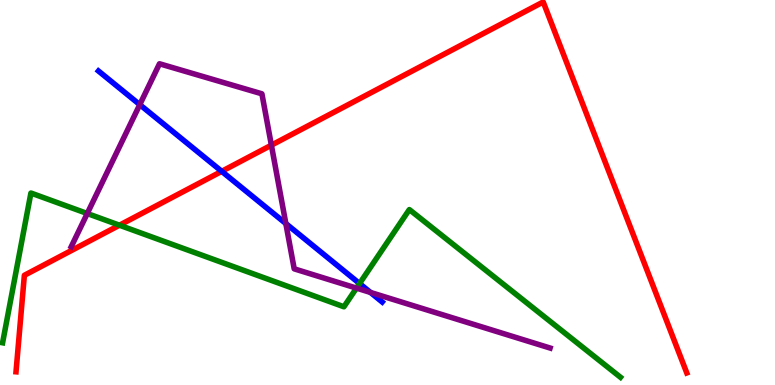[{'lines': ['blue', 'red'], 'intersections': [{'x': 2.86, 'y': 5.55}]}, {'lines': ['green', 'red'], 'intersections': [{'x': 1.54, 'y': 4.15}]}, {'lines': ['purple', 'red'], 'intersections': [{'x': 3.5, 'y': 6.23}]}, {'lines': ['blue', 'green'], 'intersections': [{'x': 4.64, 'y': 2.64}]}, {'lines': ['blue', 'purple'], 'intersections': [{'x': 1.8, 'y': 7.28}, {'x': 3.69, 'y': 4.19}, {'x': 4.78, 'y': 2.4}]}, {'lines': ['green', 'purple'], 'intersections': [{'x': 1.13, 'y': 4.45}, {'x': 4.6, 'y': 2.52}]}]